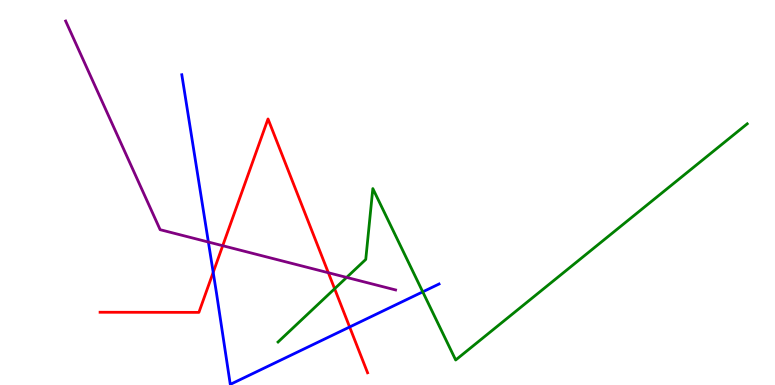[{'lines': ['blue', 'red'], 'intersections': [{'x': 2.75, 'y': 2.93}, {'x': 4.51, 'y': 1.51}]}, {'lines': ['green', 'red'], 'intersections': [{'x': 4.32, 'y': 2.5}]}, {'lines': ['purple', 'red'], 'intersections': [{'x': 2.87, 'y': 3.62}, {'x': 4.24, 'y': 2.92}]}, {'lines': ['blue', 'green'], 'intersections': [{'x': 5.45, 'y': 2.42}]}, {'lines': ['blue', 'purple'], 'intersections': [{'x': 2.69, 'y': 3.71}]}, {'lines': ['green', 'purple'], 'intersections': [{'x': 4.47, 'y': 2.79}]}]